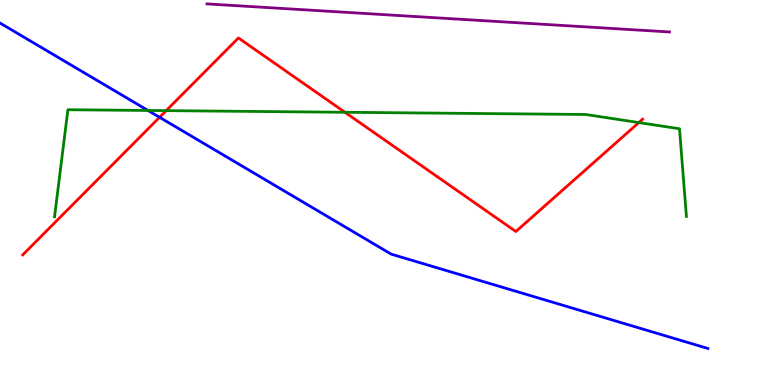[{'lines': ['blue', 'red'], 'intersections': [{'x': 2.06, 'y': 6.95}]}, {'lines': ['green', 'red'], 'intersections': [{'x': 2.14, 'y': 7.13}, {'x': 4.45, 'y': 7.08}, {'x': 8.24, 'y': 6.82}]}, {'lines': ['purple', 'red'], 'intersections': []}, {'lines': ['blue', 'green'], 'intersections': [{'x': 1.91, 'y': 7.13}]}, {'lines': ['blue', 'purple'], 'intersections': []}, {'lines': ['green', 'purple'], 'intersections': []}]